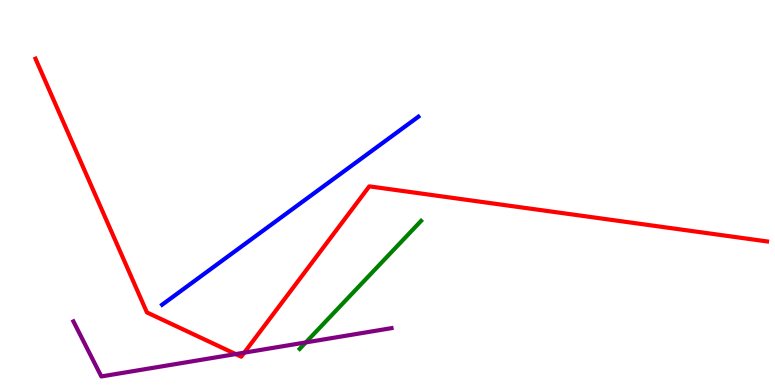[{'lines': ['blue', 'red'], 'intersections': []}, {'lines': ['green', 'red'], 'intersections': []}, {'lines': ['purple', 'red'], 'intersections': [{'x': 3.04, 'y': 0.803}, {'x': 3.15, 'y': 0.84}]}, {'lines': ['blue', 'green'], 'intersections': []}, {'lines': ['blue', 'purple'], 'intersections': []}, {'lines': ['green', 'purple'], 'intersections': [{'x': 3.95, 'y': 1.11}]}]